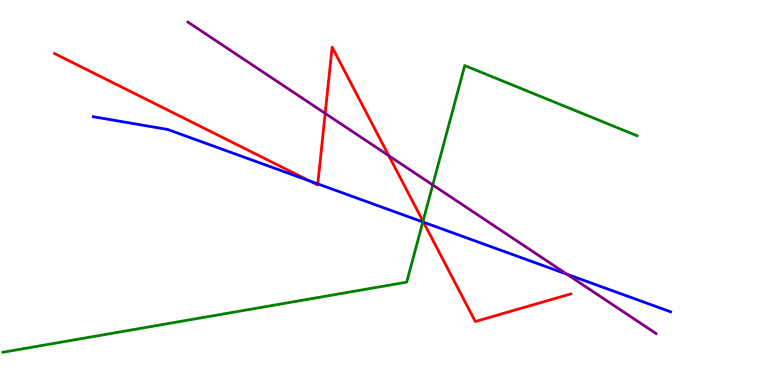[{'lines': ['blue', 'red'], 'intersections': [{'x': 4.0, 'y': 5.3}, {'x': 4.1, 'y': 5.22}, {'x': 5.46, 'y': 4.23}]}, {'lines': ['green', 'red'], 'intersections': [{'x': 5.46, 'y': 4.25}]}, {'lines': ['purple', 'red'], 'intersections': [{'x': 4.2, 'y': 7.05}, {'x': 5.02, 'y': 5.96}]}, {'lines': ['blue', 'green'], 'intersections': [{'x': 5.46, 'y': 4.23}]}, {'lines': ['blue', 'purple'], 'intersections': [{'x': 7.31, 'y': 2.88}]}, {'lines': ['green', 'purple'], 'intersections': [{'x': 5.58, 'y': 5.2}]}]